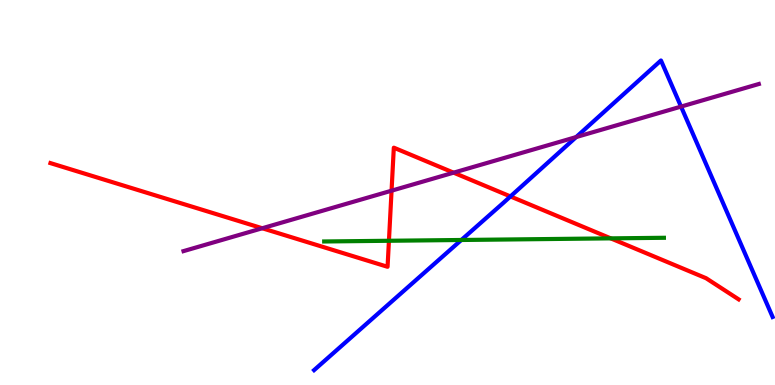[{'lines': ['blue', 'red'], 'intersections': [{'x': 6.59, 'y': 4.9}]}, {'lines': ['green', 'red'], 'intersections': [{'x': 5.02, 'y': 3.75}, {'x': 7.88, 'y': 3.81}]}, {'lines': ['purple', 'red'], 'intersections': [{'x': 3.38, 'y': 4.07}, {'x': 5.05, 'y': 5.05}, {'x': 5.85, 'y': 5.52}]}, {'lines': ['blue', 'green'], 'intersections': [{'x': 5.95, 'y': 3.77}]}, {'lines': ['blue', 'purple'], 'intersections': [{'x': 7.43, 'y': 6.44}, {'x': 8.79, 'y': 7.23}]}, {'lines': ['green', 'purple'], 'intersections': []}]